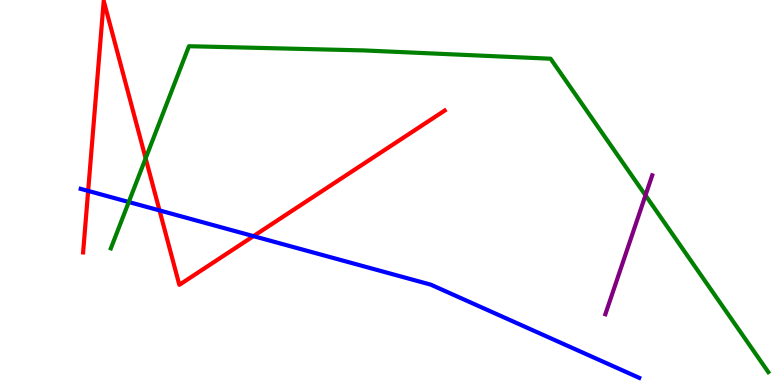[{'lines': ['blue', 'red'], 'intersections': [{'x': 1.14, 'y': 5.04}, {'x': 2.06, 'y': 4.53}, {'x': 3.27, 'y': 3.87}]}, {'lines': ['green', 'red'], 'intersections': [{'x': 1.88, 'y': 5.89}]}, {'lines': ['purple', 'red'], 'intersections': []}, {'lines': ['blue', 'green'], 'intersections': [{'x': 1.66, 'y': 4.75}]}, {'lines': ['blue', 'purple'], 'intersections': []}, {'lines': ['green', 'purple'], 'intersections': [{'x': 8.33, 'y': 4.93}]}]